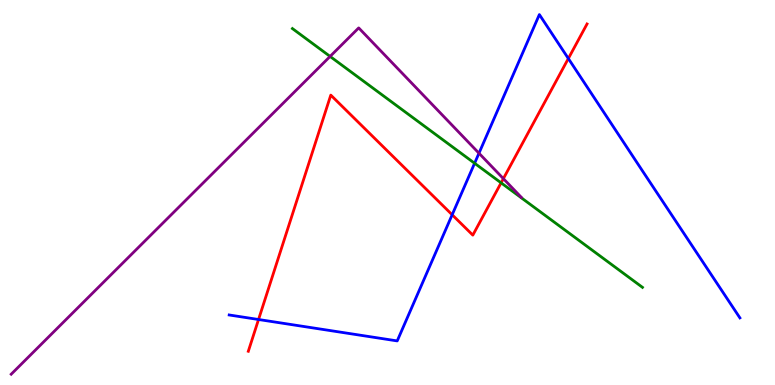[{'lines': ['blue', 'red'], 'intersections': [{'x': 3.34, 'y': 1.7}, {'x': 5.83, 'y': 4.42}, {'x': 7.33, 'y': 8.48}]}, {'lines': ['green', 'red'], 'intersections': [{'x': 6.47, 'y': 5.25}]}, {'lines': ['purple', 'red'], 'intersections': [{'x': 6.5, 'y': 5.36}]}, {'lines': ['blue', 'green'], 'intersections': [{'x': 6.12, 'y': 5.76}]}, {'lines': ['blue', 'purple'], 'intersections': [{'x': 6.18, 'y': 6.02}]}, {'lines': ['green', 'purple'], 'intersections': [{'x': 4.26, 'y': 8.53}]}]